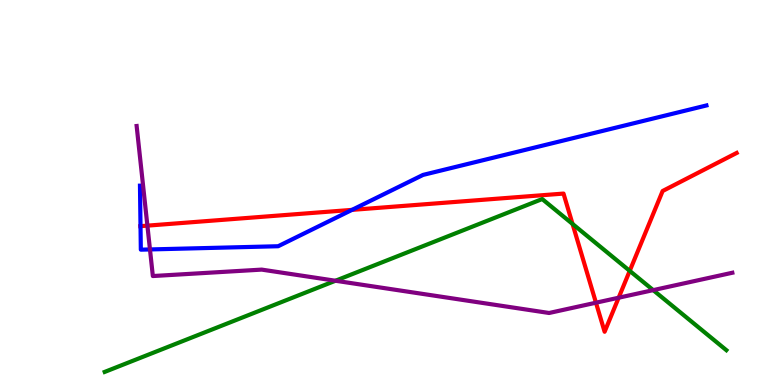[{'lines': ['blue', 'red'], 'intersections': [{'x': 1.81, 'y': 4.13}, {'x': 4.54, 'y': 4.55}]}, {'lines': ['green', 'red'], 'intersections': [{'x': 7.39, 'y': 4.18}, {'x': 8.13, 'y': 2.96}]}, {'lines': ['purple', 'red'], 'intersections': [{'x': 1.9, 'y': 4.14}, {'x': 7.69, 'y': 2.14}, {'x': 7.98, 'y': 2.27}]}, {'lines': ['blue', 'green'], 'intersections': []}, {'lines': ['blue', 'purple'], 'intersections': [{'x': 1.94, 'y': 3.52}]}, {'lines': ['green', 'purple'], 'intersections': [{'x': 4.33, 'y': 2.71}, {'x': 8.43, 'y': 2.46}]}]